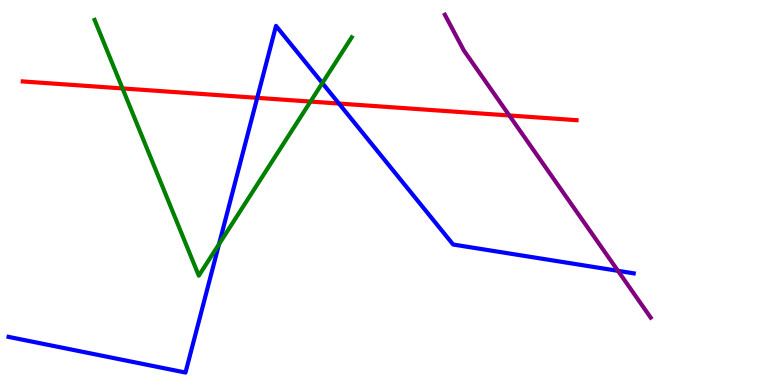[{'lines': ['blue', 'red'], 'intersections': [{'x': 3.32, 'y': 7.46}, {'x': 4.37, 'y': 7.31}]}, {'lines': ['green', 'red'], 'intersections': [{'x': 1.58, 'y': 7.7}, {'x': 4.01, 'y': 7.36}]}, {'lines': ['purple', 'red'], 'intersections': [{'x': 6.57, 'y': 7.0}]}, {'lines': ['blue', 'green'], 'intersections': [{'x': 2.83, 'y': 3.66}, {'x': 4.16, 'y': 7.84}]}, {'lines': ['blue', 'purple'], 'intersections': [{'x': 7.97, 'y': 2.97}]}, {'lines': ['green', 'purple'], 'intersections': []}]